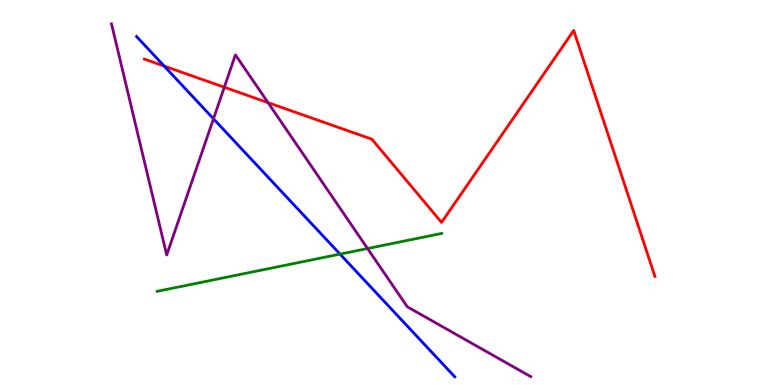[{'lines': ['blue', 'red'], 'intersections': [{'x': 2.12, 'y': 8.28}]}, {'lines': ['green', 'red'], 'intersections': []}, {'lines': ['purple', 'red'], 'intersections': [{'x': 2.89, 'y': 7.73}, {'x': 3.46, 'y': 7.33}]}, {'lines': ['blue', 'green'], 'intersections': [{'x': 4.39, 'y': 3.4}]}, {'lines': ['blue', 'purple'], 'intersections': [{'x': 2.75, 'y': 6.91}]}, {'lines': ['green', 'purple'], 'intersections': [{'x': 4.74, 'y': 3.54}]}]